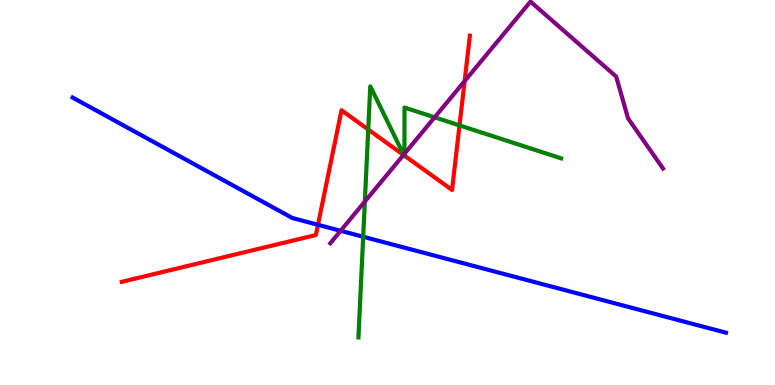[{'lines': ['blue', 'red'], 'intersections': [{'x': 4.1, 'y': 4.16}]}, {'lines': ['green', 'red'], 'intersections': [{'x': 4.75, 'y': 6.64}, {'x': 5.21, 'y': 5.97}, {'x': 5.22, 'y': 5.96}, {'x': 5.93, 'y': 6.74}]}, {'lines': ['purple', 'red'], 'intersections': [{'x': 5.21, 'y': 5.98}, {'x': 6.0, 'y': 7.89}]}, {'lines': ['blue', 'green'], 'intersections': [{'x': 4.69, 'y': 3.85}]}, {'lines': ['blue', 'purple'], 'intersections': [{'x': 4.4, 'y': 4.01}]}, {'lines': ['green', 'purple'], 'intersections': [{'x': 4.71, 'y': 4.76}, {'x': 5.21, 'y': 5.98}, {'x': 5.22, 'y': 6.01}, {'x': 5.61, 'y': 6.95}]}]